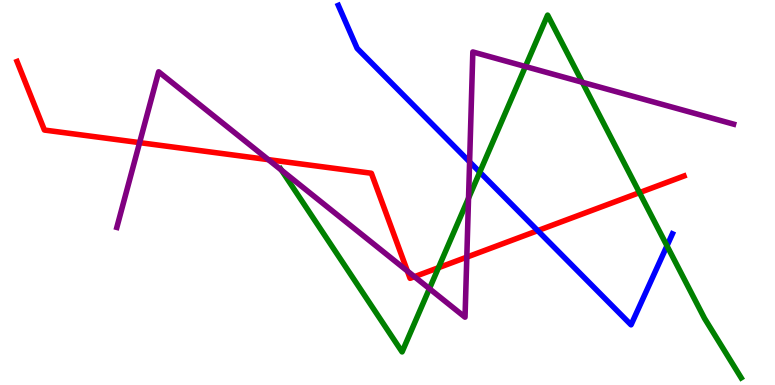[{'lines': ['blue', 'red'], 'intersections': [{'x': 6.94, 'y': 4.01}]}, {'lines': ['green', 'red'], 'intersections': [{'x': 5.66, 'y': 3.05}, {'x': 8.25, 'y': 5.0}]}, {'lines': ['purple', 'red'], 'intersections': [{'x': 1.8, 'y': 6.3}, {'x': 3.46, 'y': 5.85}, {'x': 5.26, 'y': 2.96}, {'x': 5.35, 'y': 2.81}, {'x': 6.02, 'y': 3.32}]}, {'lines': ['blue', 'green'], 'intersections': [{'x': 6.19, 'y': 5.53}, {'x': 8.61, 'y': 3.62}]}, {'lines': ['blue', 'purple'], 'intersections': [{'x': 6.06, 'y': 5.8}]}, {'lines': ['green', 'purple'], 'intersections': [{'x': 3.63, 'y': 5.58}, {'x': 5.54, 'y': 2.5}, {'x': 6.05, 'y': 4.85}, {'x': 6.78, 'y': 8.27}, {'x': 7.51, 'y': 7.86}]}]